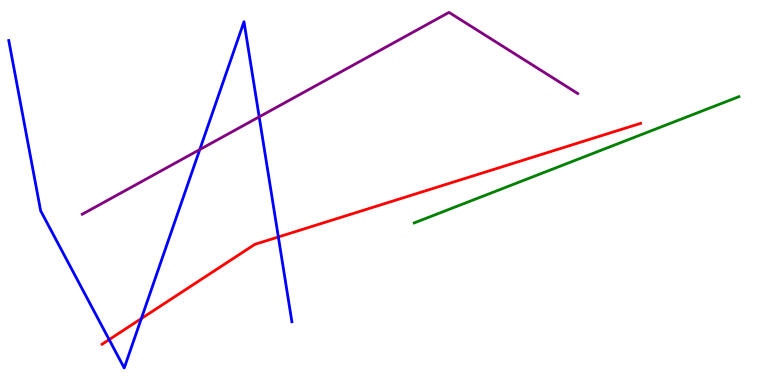[{'lines': ['blue', 'red'], 'intersections': [{'x': 1.41, 'y': 1.18}, {'x': 1.82, 'y': 1.73}, {'x': 3.59, 'y': 3.84}]}, {'lines': ['green', 'red'], 'intersections': []}, {'lines': ['purple', 'red'], 'intersections': []}, {'lines': ['blue', 'green'], 'intersections': []}, {'lines': ['blue', 'purple'], 'intersections': [{'x': 2.58, 'y': 6.12}, {'x': 3.34, 'y': 6.96}]}, {'lines': ['green', 'purple'], 'intersections': []}]